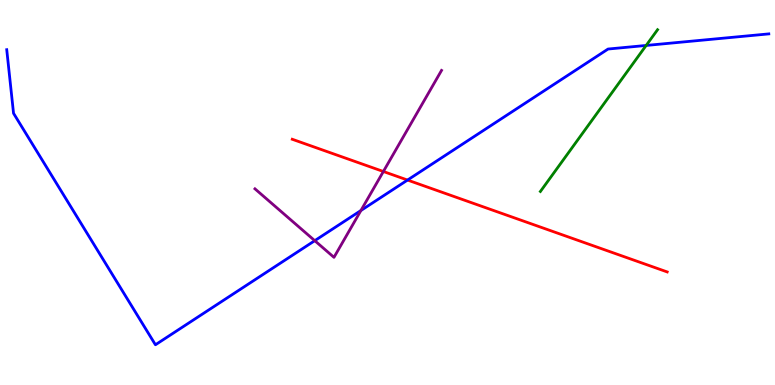[{'lines': ['blue', 'red'], 'intersections': [{'x': 5.26, 'y': 5.32}]}, {'lines': ['green', 'red'], 'intersections': []}, {'lines': ['purple', 'red'], 'intersections': [{'x': 4.95, 'y': 5.55}]}, {'lines': ['blue', 'green'], 'intersections': [{'x': 8.34, 'y': 8.82}]}, {'lines': ['blue', 'purple'], 'intersections': [{'x': 4.06, 'y': 3.75}, {'x': 4.66, 'y': 4.53}]}, {'lines': ['green', 'purple'], 'intersections': []}]